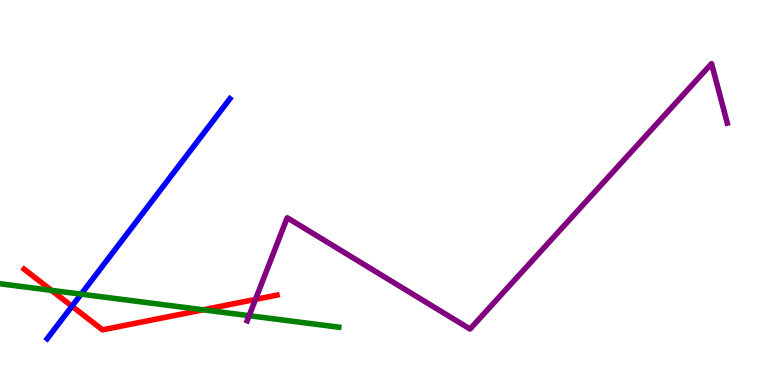[{'lines': ['blue', 'red'], 'intersections': [{'x': 0.929, 'y': 2.05}]}, {'lines': ['green', 'red'], 'intersections': [{'x': 0.664, 'y': 2.46}, {'x': 2.62, 'y': 1.95}]}, {'lines': ['purple', 'red'], 'intersections': [{'x': 3.3, 'y': 2.22}]}, {'lines': ['blue', 'green'], 'intersections': [{'x': 1.05, 'y': 2.36}]}, {'lines': ['blue', 'purple'], 'intersections': []}, {'lines': ['green', 'purple'], 'intersections': [{'x': 3.21, 'y': 1.8}]}]